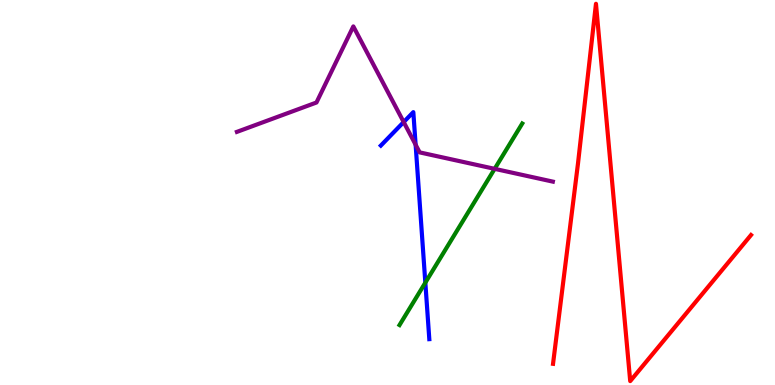[{'lines': ['blue', 'red'], 'intersections': []}, {'lines': ['green', 'red'], 'intersections': []}, {'lines': ['purple', 'red'], 'intersections': []}, {'lines': ['blue', 'green'], 'intersections': [{'x': 5.49, 'y': 2.66}]}, {'lines': ['blue', 'purple'], 'intersections': [{'x': 5.21, 'y': 6.83}, {'x': 5.36, 'y': 6.24}]}, {'lines': ['green', 'purple'], 'intersections': [{'x': 6.38, 'y': 5.61}]}]